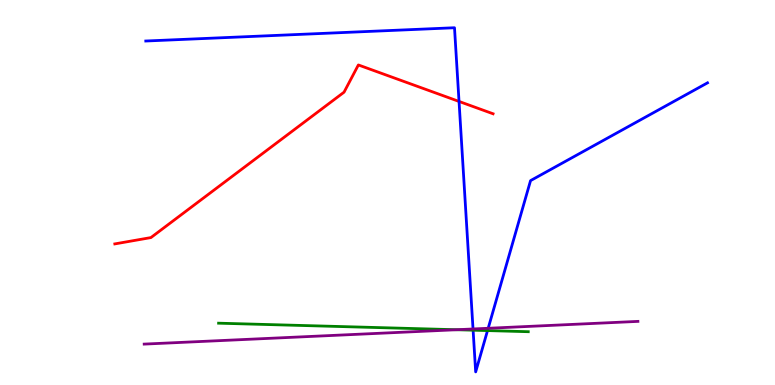[{'lines': ['blue', 'red'], 'intersections': [{'x': 5.92, 'y': 7.37}]}, {'lines': ['green', 'red'], 'intersections': []}, {'lines': ['purple', 'red'], 'intersections': []}, {'lines': ['blue', 'green'], 'intersections': [{'x': 6.1, 'y': 1.42}, {'x': 6.29, 'y': 1.41}]}, {'lines': ['blue', 'purple'], 'intersections': [{'x': 6.1, 'y': 1.46}, {'x': 6.3, 'y': 1.47}]}, {'lines': ['green', 'purple'], 'intersections': [{'x': 5.89, 'y': 1.44}]}]